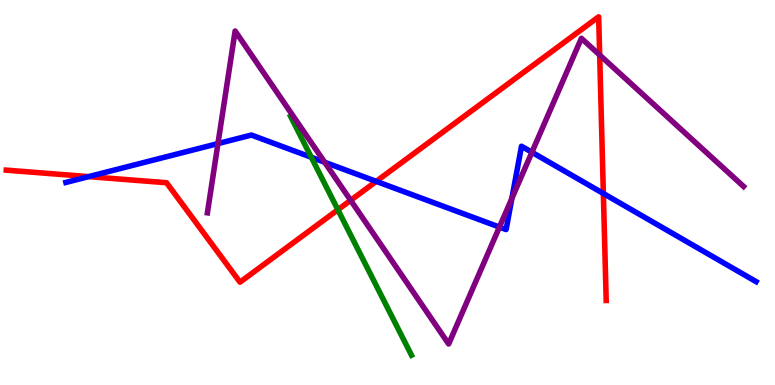[{'lines': ['blue', 'red'], 'intersections': [{'x': 1.14, 'y': 5.41}, {'x': 4.85, 'y': 5.29}, {'x': 7.79, 'y': 4.97}]}, {'lines': ['green', 'red'], 'intersections': [{'x': 4.36, 'y': 4.55}]}, {'lines': ['purple', 'red'], 'intersections': [{'x': 4.52, 'y': 4.8}, {'x': 7.74, 'y': 8.57}]}, {'lines': ['blue', 'green'], 'intersections': [{'x': 4.02, 'y': 5.91}]}, {'lines': ['blue', 'purple'], 'intersections': [{'x': 2.81, 'y': 6.27}, {'x': 4.19, 'y': 5.79}, {'x': 6.44, 'y': 4.1}, {'x': 6.6, 'y': 4.85}, {'x': 6.86, 'y': 6.05}]}, {'lines': ['green', 'purple'], 'intersections': []}]